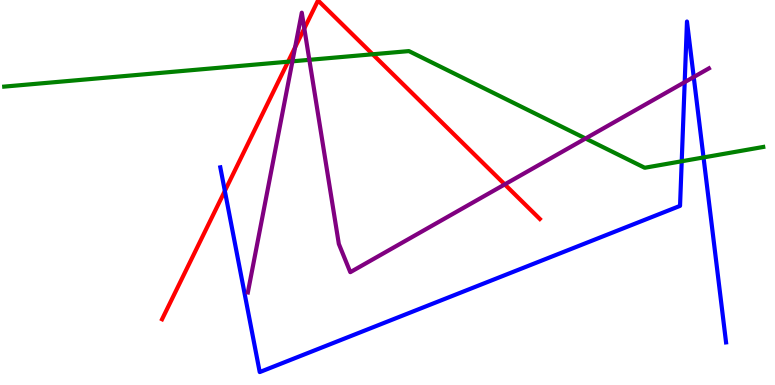[{'lines': ['blue', 'red'], 'intersections': [{'x': 2.9, 'y': 5.04}]}, {'lines': ['green', 'red'], 'intersections': [{'x': 3.72, 'y': 8.4}, {'x': 4.81, 'y': 8.59}]}, {'lines': ['purple', 'red'], 'intersections': [{'x': 3.81, 'y': 8.77}, {'x': 3.93, 'y': 9.26}, {'x': 6.51, 'y': 5.21}]}, {'lines': ['blue', 'green'], 'intersections': [{'x': 8.8, 'y': 5.81}, {'x': 9.08, 'y': 5.91}]}, {'lines': ['blue', 'purple'], 'intersections': [{'x': 8.83, 'y': 7.87}, {'x': 8.95, 'y': 8.0}]}, {'lines': ['green', 'purple'], 'intersections': [{'x': 3.77, 'y': 8.41}, {'x': 3.99, 'y': 8.45}, {'x': 7.56, 'y': 6.4}]}]